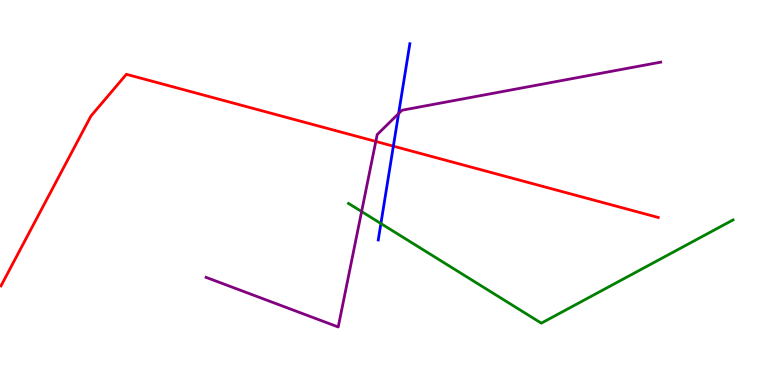[{'lines': ['blue', 'red'], 'intersections': [{'x': 5.08, 'y': 6.2}]}, {'lines': ['green', 'red'], 'intersections': []}, {'lines': ['purple', 'red'], 'intersections': [{'x': 4.85, 'y': 6.33}]}, {'lines': ['blue', 'green'], 'intersections': [{'x': 4.91, 'y': 4.19}]}, {'lines': ['blue', 'purple'], 'intersections': [{'x': 5.14, 'y': 7.05}]}, {'lines': ['green', 'purple'], 'intersections': [{'x': 4.67, 'y': 4.51}]}]